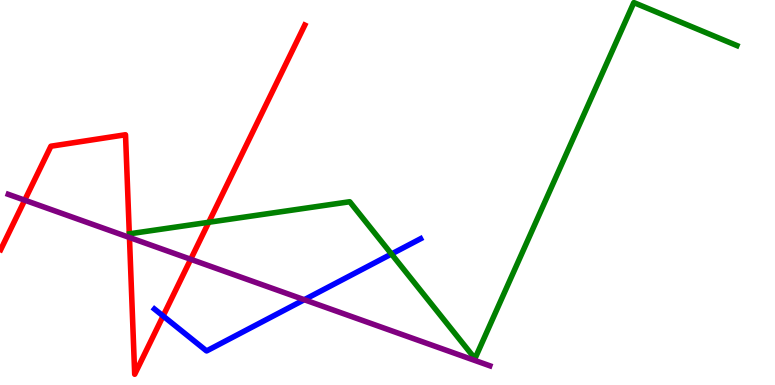[{'lines': ['blue', 'red'], 'intersections': [{'x': 2.1, 'y': 1.79}]}, {'lines': ['green', 'red'], 'intersections': [{'x': 2.69, 'y': 4.23}]}, {'lines': ['purple', 'red'], 'intersections': [{'x': 0.319, 'y': 4.8}, {'x': 1.67, 'y': 3.83}, {'x': 2.46, 'y': 3.27}]}, {'lines': ['blue', 'green'], 'intersections': [{'x': 5.05, 'y': 3.4}]}, {'lines': ['blue', 'purple'], 'intersections': [{'x': 3.93, 'y': 2.22}]}, {'lines': ['green', 'purple'], 'intersections': []}]